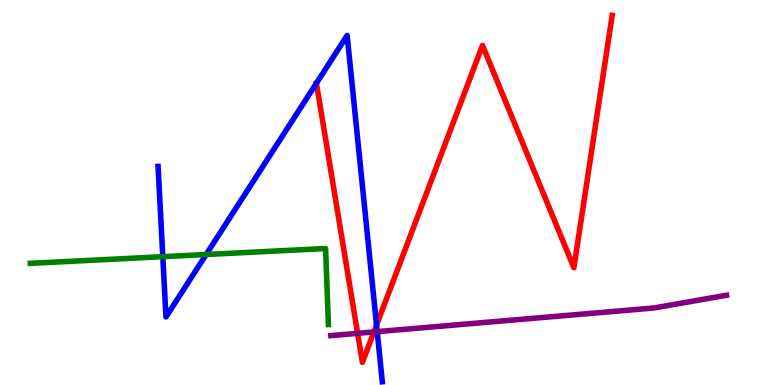[{'lines': ['blue', 'red'], 'intersections': [{'x': 4.08, 'y': 7.84}, {'x': 4.86, 'y': 1.56}]}, {'lines': ['green', 'red'], 'intersections': []}, {'lines': ['purple', 'red'], 'intersections': [{'x': 4.61, 'y': 1.34}, {'x': 4.82, 'y': 1.38}]}, {'lines': ['blue', 'green'], 'intersections': [{'x': 2.1, 'y': 3.33}, {'x': 2.66, 'y': 3.39}]}, {'lines': ['blue', 'purple'], 'intersections': [{'x': 4.87, 'y': 1.39}]}, {'lines': ['green', 'purple'], 'intersections': []}]